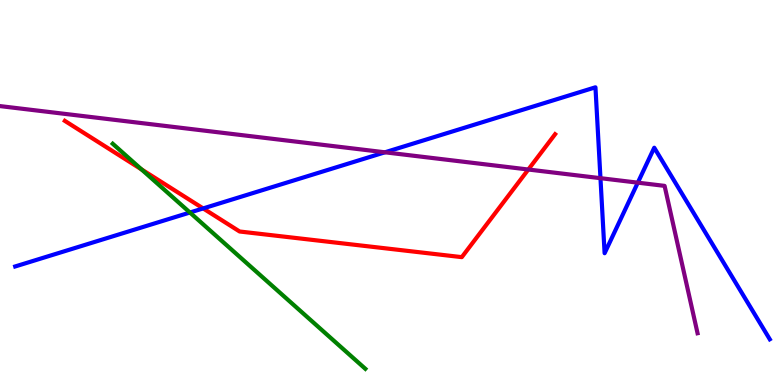[{'lines': ['blue', 'red'], 'intersections': [{'x': 2.62, 'y': 4.59}]}, {'lines': ['green', 'red'], 'intersections': [{'x': 1.83, 'y': 5.6}]}, {'lines': ['purple', 'red'], 'intersections': [{'x': 6.82, 'y': 5.6}]}, {'lines': ['blue', 'green'], 'intersections': [{'x': 2.45, 'y': 4.48}]}, {'lines': ['blue', 'purple'], 'intersections': [{'x': 4.97, 'y': 6.04}, {'x': 7.75, 'y': 5.37}, {'x': 8.23, 'y': 5.26}]}, {'lines': ['green', 'purple'], 'intersections': []}]